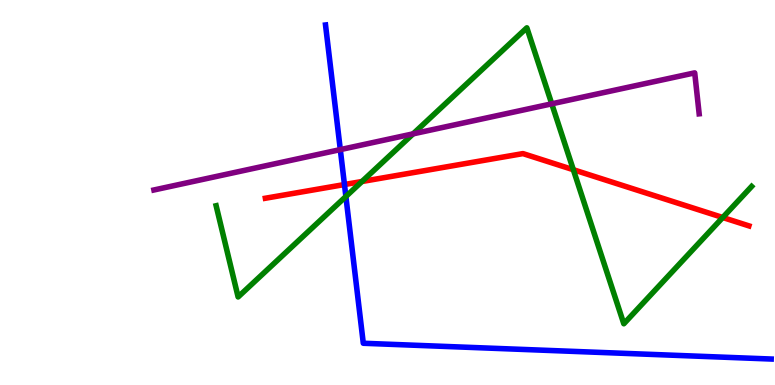[{'lines': ['blue', 'red'], 'intersections': [{'x': 4.44, 'y': 5.21}]}, {'lines': ['green', 'red'], 'intersections': [{'x': 4.67, 'y': 5.29}, {'x': 7.4, 'y': 5.59}, {'x': 9.33, 'y': 4.35}]}, {'lines': ['purple', 'red'], 'intersections': []}, {'lines': ['blue', 'green'], 'intersections': [{'x': 4.46, 'y': 4.9}]}, {'lines': ['blue', 'purple'], 'intersections': [{'x': 4.39, 'y': 6.11}]}, {'lines': ['green', 'purple'], 'intersections': [{'x': 5.33, 'y': 6.52}, {'x': 7.12, 'y': 7.3}]}]